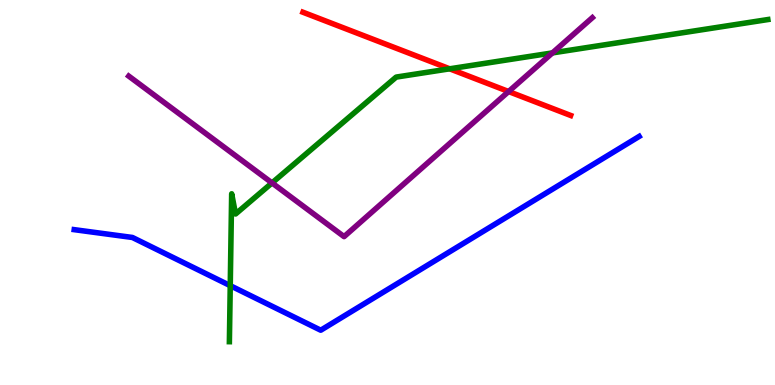[{'lines': ['blue', 'red'], 'intersections': []}, {'lines': ['green', 'red'], 'intersections': [{'x': 5.8, 'y': 8.21}]}, {'lines': ['purple', 'red'], 'intersections': [{'x': 6.56, 'y': 7.62}]}, {'lines': ['blue', 'green'], 'intersections': [{'x': 2.97, 'y': 2.58}]}, {'lines': ['blue', 'purple'], 'intersections': []}, {'lines': ['green', 'purple'], 'intersections': [{'x': 3.51, 'y': 5.25}, {'x': 7.13, 'y': 8.63}]}]